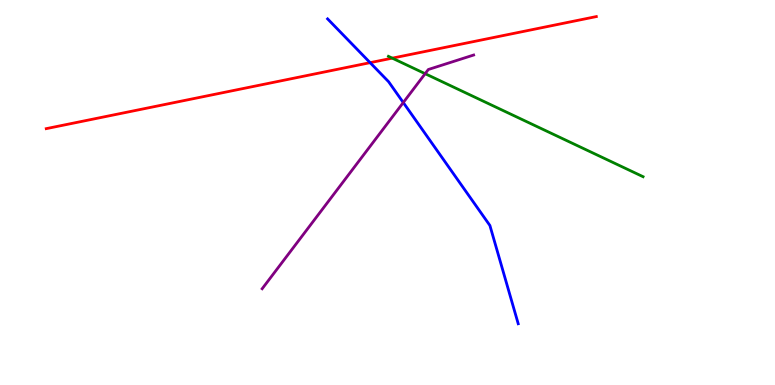[{'lines': ['blue', 'red'], 'intersections': [{'x': 4.78, 'y': 8.37}]}, {'lines': ['green', 'red'], 'intersections': [{'x': 5.06, 'y': 8.49}]}, {'lines': ['purple', 'red'], 'intersections': []}, {'lines': ['blue', 'green'], 'intersections': []}, {'lines': ['blue', 'purple'], 'intersections': [{'x': 5.2, 'y': 7.34}]}, {'lines': ['green', 'purple'], 'intersections': [{'x': 5.49, 'y': 8.09}]}]